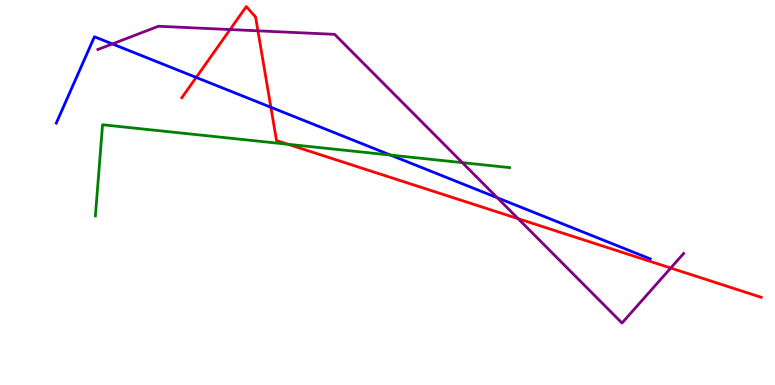[{'lines': ['blue', 'red'], 'intersections': [{'x': 2.53, 'y': 7.99}, {'x': 3.5, 'y': 7.21}]}, {'lines': ['green', 'red'], 'intersections': [{'x': 3.72, 'y': 6.25}]}, {'lines': ['purple', 'red'], 'intersections': [{'x': 2.97, 'y': 9.23}, {'x': 3.33, 'y': 9.2}, {'x': 6.69, 'y': 4.32}, {'x': 8.65, 'y': 3.04}]}, {'lines': ['blue', 'green'], 'intersections': [{'x': 5.04, 'y': 5.97}]}, {'lines': ['blue', 'purple'], 'intersections': [{'x': 1.45, 'y': 8.86}, {'x': 6.42, 'y': 4.86}]}, {'lines': ['green', 'purple'], 'intersections': [{'x': 5.97, 'y': 5.78}]}]